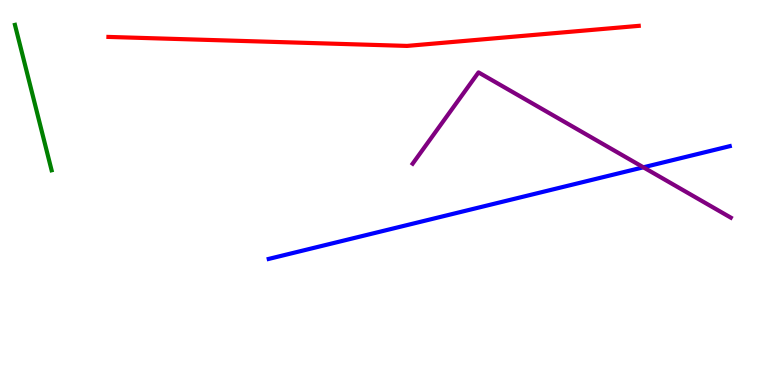[{'lines': ['blue', 'red'], 'intersections': []}, {'lines': ['green', 'red'], 'intersections': []}, {'lines': ['purple', 'red'], 'intersections': []}, {'lines': ['blue', 'green'], 'intersections': []}, {'lines': ['blue', 'purple'], 'intersections': [{'x': 8.3, 'y': 5.65}]}, {'lines': ['green', 'purple'], 'intersections': []}]